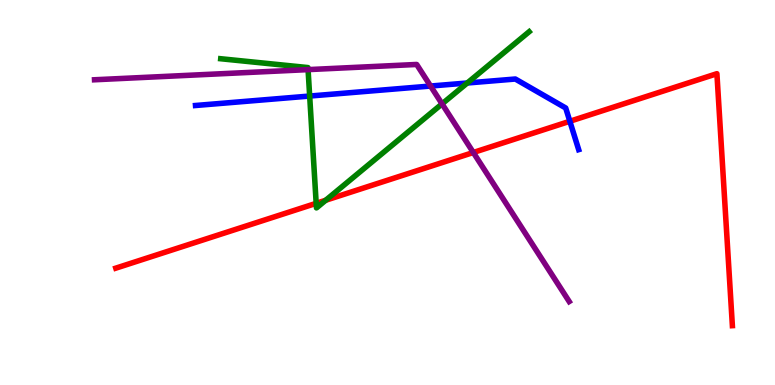[{'lines': ['blue', 'red'], 'intersections': [{'x': 7.35, 'y': 6.85}]}, {'lines': ['green', 'red'], 'intersections': [{'x': 4.08, 'y': 4.72}, {'x': 4.2, 'y': 4.8}]}, {'lines': ['purple', 'red'], 'intersections': [{'x': 6.11, 'y': 6.04}]}, {'lines': ['blue', 'green'], 'intersections': [{'x': 4.0, 'y': 7.51}, {'x': 6.03, 'y': 7.84}]}, {'lines': ['blue', 'purple'], 'intersections': [{'x': 5.56, 'y': 7.77}]}, {'lines': ['green', 'purple'], 'intersections': [{'x': 3.98, 'y': 8.19}, {'x': 5.7, 'y': 7.3}]}]